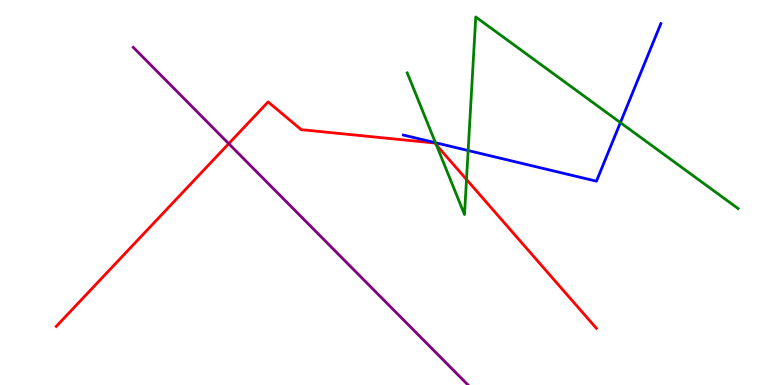[{'lines': ['blue', 'red'], 'intersections': []}, {'lines': ['green', 'red'], 'intersections': [{'x': 5.63, 'y': 6.24}, {'x': 6.02, 'y': 5.34}]}, {'lines': ['purple', 'red'], 'intersections': [{'x': 2.95, 'y': 6.27}]}, {'lines': ['blue', 'green'], 'intersections': [{'x': 5.62, 'y': 6.29}, {'x': 6.04, 'y': 6.09}, {'x': 8.01, 'y': 6.82}]}, {'lines': ['blue', 'purple'], 'intersections': []}, {'lines': ['green', 'purple'], 'intersections': []}]